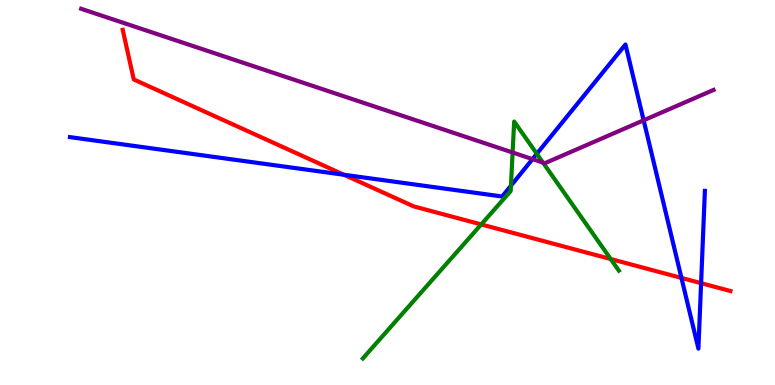[{'lines': ['blue', 'red'], 'intersections': [{'x': 4.44, 'y': 5.46}, {'x': 8.79, 'y': 2.78}, {'x': 9.05, 'y': 2.64}]}, {'lines': ['green', 'red'], 'intersections': [{'x': 6.21, 'y': 4.17}, {'x': 7.88, 'y': 3.27}]}, {'lines': ['purple', 'red'], 'intersections': []}, {'lines': ['blue', 'green'], 'intersections': [{'x': 6.59, 'y': 5.18}, {'x': 6.93, 'y': 6.01}]}, {'lines': ['blue', 'purple'], 'intersections': [{'x': 6.87, 'y': 5.87}, {'x': 8.31, 'y': 6.88}]}, {'lines': ['green', 'purple'], 'intersections': [{'x': 6.61, 'y': 6.04}, {'x': 7.01, 'y': 5.78}]}]